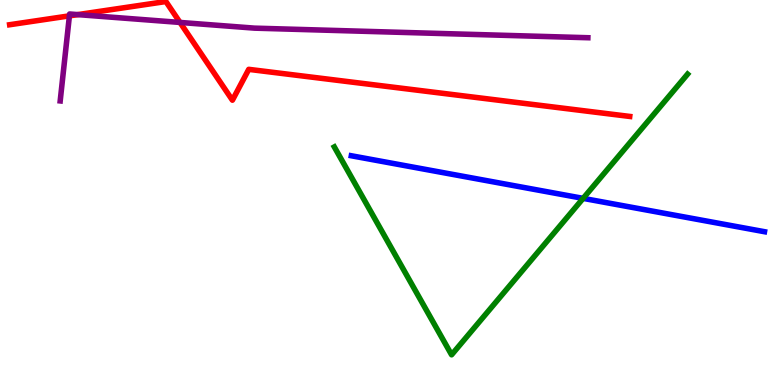[{'lines': ['blue', 'red'], 'intersections': []}, {'lines': ['green', 'red'], 'intersections': []}, {'lines': ['purple', 'red'], 'intersections': [{'x': 0.896, 'y': 9.59}, {'x': 1.0, 'y': 9.62}, {'x': 2.32, 'y': 9.42}]}, {'lines': ['blue', 'green'], 'intersections': [{'x': 7.52, 'y': 4.85}]}, {'lines': ['blue', 'purple'], 'intersections': []}, {'lines': ['green', 'purple'], 'intersections': []}]